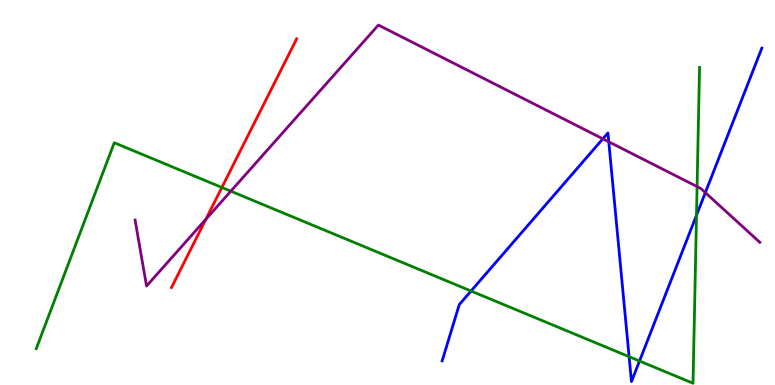[{'lines': ['blue', 'red'], 'intersections': []}, {'lines': ['green', 'red'], 'intersections': [{'x': 2.86, 'y': 5.13}]}, {'lines': ['purple', 'red'], 'intersections': [{'x': 2.66, 'y': 4.3}]}, {'lines': ['blue', 'green'], 'intersections': [{'x': 6.08, 'y': 2.44}, {'x': 8.12, 'y': 0.735}, {'x': 8.25, 'y': 0.623}, {'x': 8.99, 'y': 4.41}]}, {'lines': ['blue', 'purple'], 'intersections': [{'x': 7.78, 'y': 6.39}, {'x': 7.86, 'y': 6.32}, {'x': 9.1, 'y': 5.0}]}, {'lines': ['green', 'purple'], 'intersections': [{'x': 2.98, 'y': 5.03}, {'x': 8.99, 'y': 5.15}]}]